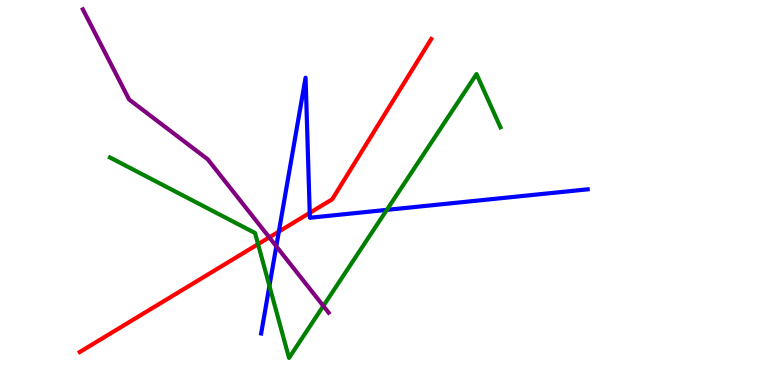[{'lines': ['blue', 'red'], 'intersections': [{'x': 3.6, 'y': 3.98}, {'x': 4.0, 'y': 4.47}]}, {'lines': ['green', 'red'], 'intersections': [{'x': 3.33, 'y': 3.66}]}, {'lines': ['purple', 'red'], 'intersections': [{'x': 3.47, 'y': 3.83}]}, {'lines': ['blue', 'green'], 'intersections': [{'x': 3.48, 'y': 2.57}, {'x': 4.99, 'y': 4.55}]}, {'lines': ['blue', 'purple'], 'intersections': [{'x': 3.57, 'y': 3.6}]}, {'lines': ['green', 'purple'], 'intersections': [{'x': 4.17, 'y': 2.05}]}]